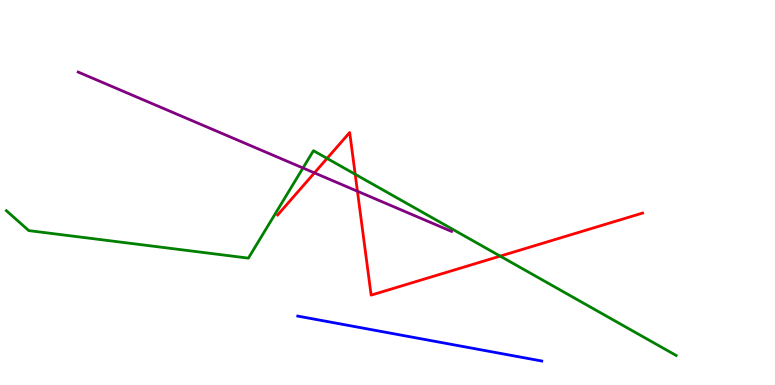[{'lines': ['blue', 'red'], 'intersections': []}, {'lines': ['green', 'red'], 'intersections': [{'x': 4.22, 'y': 5.89}, {'x': 4.58, 'y': 5.47}, {'x': 6.45, 'y': 3.35}]}, {'lines': ['purple', 'red'], 'intersections': [{'x': 4.06, 'y': 5.51}, {'x': 4.61, 'y': 5.03}]}, {'lines': ['blue', 'green'], 'intersections': []}, {'lines': ['blue', 'purple'], 'intersections': []}, {'lines': ['green', 'purple'], 'intersections': [{'x': 3.91, 'y': 5.64}]}]